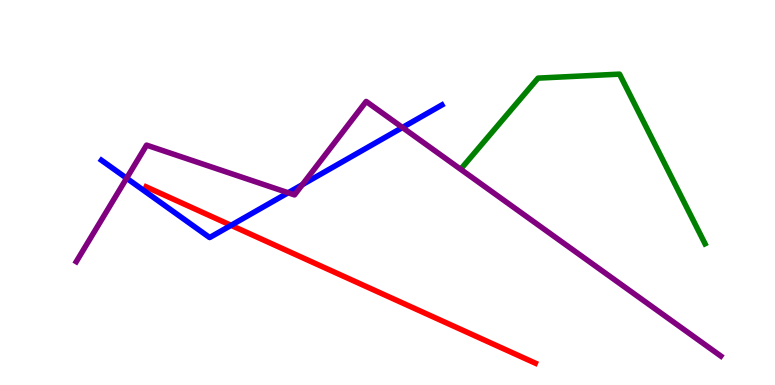[{'lines': ['blue', 'red'], 'intersections': [{'x': 2.98, 'y': 4.15}]}, {'lines': ['green', 'red'], 'intersections': []}, {'lines': ['purple', 'red'], 'intersections': []}, {'lines': ['blue', 'green'], 'intersections': []}, {'lines': ['blue', 'purple'], 'intersections': [{'x': 1.63, 'y': 5.37}, {'x': 3.72, 'y': 4.99}, {'x': 3.9, 'y': 5.2}, {'x': 5.19, 'y': 6.69}]}, {'lines': ['green', 'purple'], 'intersections': []}]